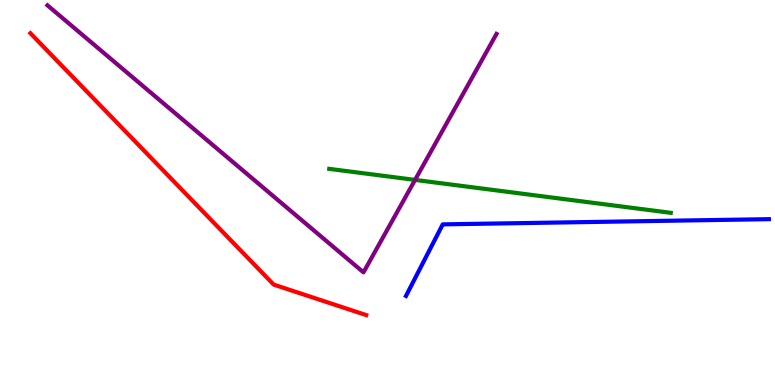[{'lines': ['blue', 'red'], 'intersections': []}, {'lines': ['green', 'red'], 'intersections': []}, {'lines': ['purple', 'red'], 'intersections': []}, {'lines': ['blue', 'green'], 'intersections': []}, {'lines': ['blue', 'purple'], 'intersections': []}, {'lines': ['green', 'purple'], 'intersections': [{'x': 5.36, 'y': 5.33}]}]